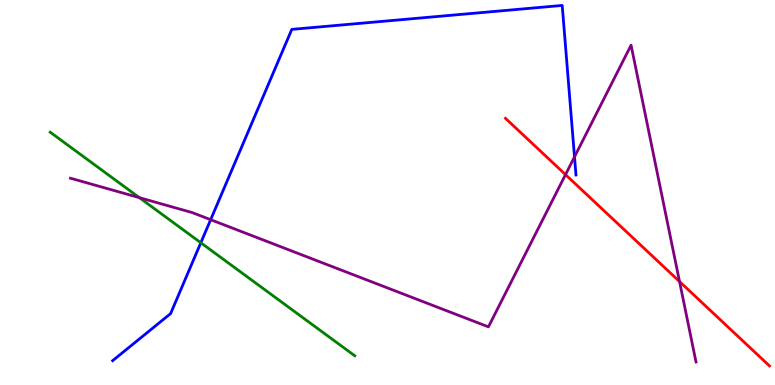[{'lines': ['blue', 'red'], 'intersections': []}, {'lines': ['green', 'red'], 'intersections': []}, {'lines': ['purple', 'red'], 'intersections': [{'x': 7.3, 'y': 5.46}, {'x': 8.77, 'y': 2.69}]}, {'lines': ['blue', 'green'], 'intersections': [{'x': 2.59, 'y': 3.69}]}, {'lines': ['blue', 'purple'], 'intersections': [{'x': 2.72, 'y': 4.29}, {'x': 7.41, 'y': 5.93}]}, {'lines': ['green', 'purple'], 'intersections': [{'x': 1.8, 'y': 4.87}]}]